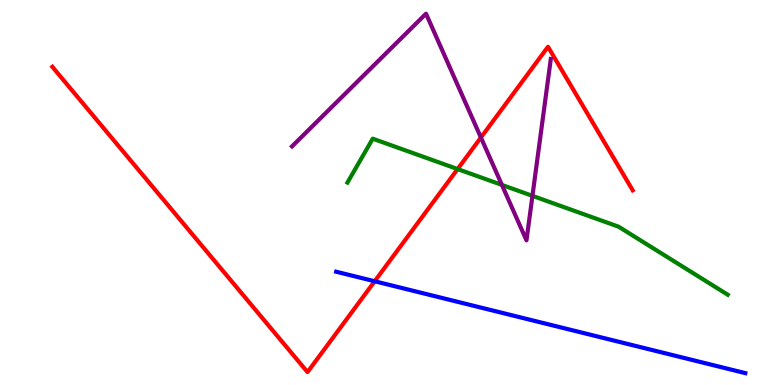[{'lines': ['blue', 'red'], 'intersections': [{'x': 4.83, 'y': 2.69}]}, {'lines': ['green', 'red'], 'intersections': [{'x': 5.9, 'y': 5.61}]}, {'lines': ['purple', 'red'], 'intersections': [{'x': 6.21, 'y': 6.43}]}, {'lines': ['blue', 'green'], 'intersections': []}, {'lines': ['blue', 'purple'], 'intersections': []}, {'lines': ['green', 'purple'], 'intersections': [{'x': 6.48, 'y': 5.2}, {'x': 6.87, 'y': 4.91}]}]